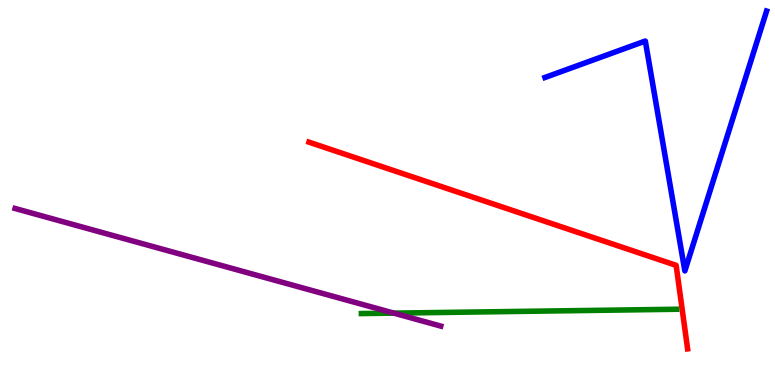[{'lines': ['blue', 'red'], 'intersections': []}, {'lines': ['green', 'red'], 'intersections': []}, {'lines': ['purple', 'red'], 'intersections': []}, {'lines': ['blue', 'green'], 'intersections': []}, {'lines': ['blue', 'purple'], 'intersections': []}, {'lines': ['green', 'purple'], 'intersections': [{'x': 5.08, 'y': 1.87}]}]